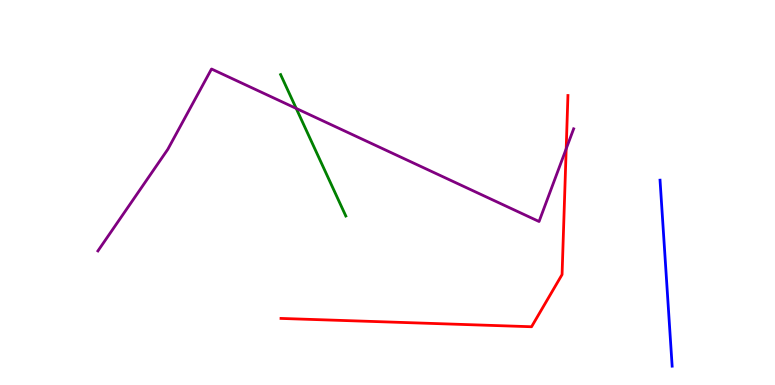[{'lines': ['blue', 'red'], 'intersections': []}, {'lines': ['green', 'red'], 'intersections': []}, {'lines': ['purple', 'red'], 'intersections': [{'x': 7.31, 'y': 6.13}]}, {'lines': ['blue', 'green'], 'intersections': []}, {'lines': ['blue', 'purple'], 'intersections': []}, {'lines': ['green', 'purple'], 'intersections': [{'x': 3.82, 'y': 7.18}]}]